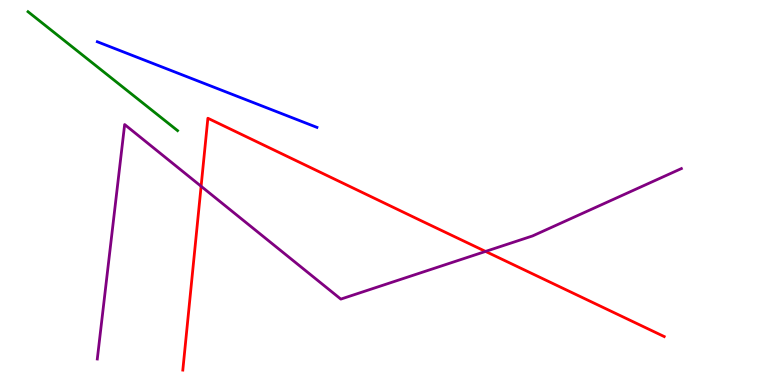[{'lines': ['blue', 'red'], 'intersections': []}, {'lines': ['green', 'red'], 'intersections': []}, {'lines': ['purple', 'red'], 'intersections': [{'x': 2.59, 'y': 5.16}, {'x': 6.27, 'y': 3.47}]}, {'lines': ['blue', 'green'], 'intersections': []}, {'lines': ['blue', 'purple'], 'intersections': []}, {'lines': ['green', 'purple'], 'intersections': []}]